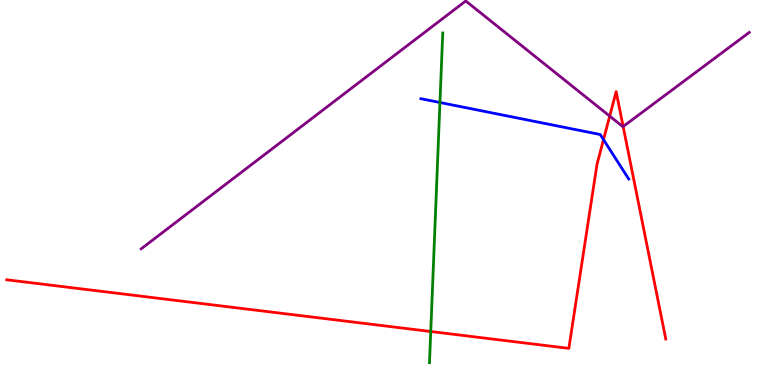[{'lines': ['blue', 'red'], 'intersections': [{'x': 7.79, 'y': 6.37}]}, {'lines': ['green', 'red'], 'intersections': [{'x': 5.56, 'y': 1.39}]}, {'lines': ['purple', 'red'], 'intersections': [{'x': 7.87, 'y': 6.98}, {'x': 8.04, 'y': 6.71}]}, {'lines': ['blue', 'green'], 'intersections': [{'x': 5.68, 'y': 7.34}]}, {'lines': ['blue', 'purple'], 'intersections': []}, {'lines': ['green', 'purple'], 'intersections': []}]